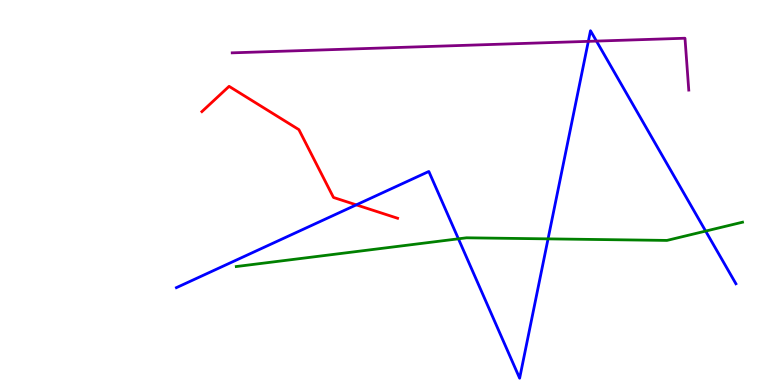[{'lines': ['blue', 'red'], 'intersections': [{'x': 4.6, 'y': 4.68}]}, {'lines': ['green', 'red'], 'intersections': []}, {'lines': ['purple', 'red'], 'intersections': []}, {'lines': ['blue', 'green'], 'intersections': [{'x': 5.92, 'y': 3.8}, {'x': 7.07, 'y': 3.8}, {'x': 9.11, 'y': 4.0}]}, {'lines': ['blue', 'purple'], 'intersections': [{'x': 7.59, 'y': 8.93}, {'x': 7.7, 'y': 8.93}]}, {'lines': ['green', 'purple'], 'intersections': []}]